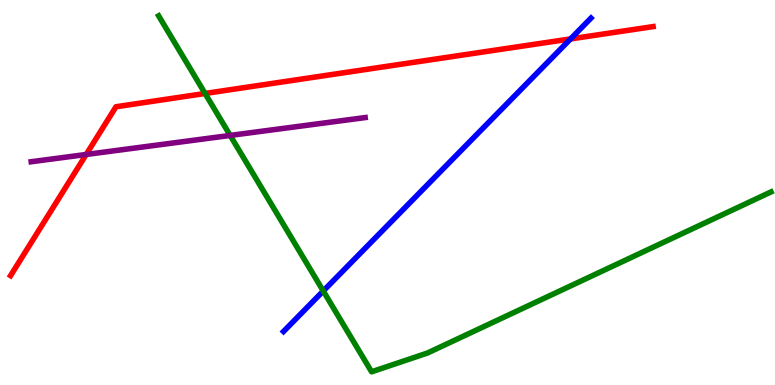[{'lines': ['blue', 'red'], 'intersections': [{'x': 7.36, 'y': 8.99}]}, {'lines': ['green', 'red'], 'intersections': [{'x': 2.65, 'y': 7.57}]}, {'lines': ['purple', 'red'], 'intersections': [{'x': 1.11, 'y': 5.99}]}, {'lines': ['blue', 'green'], 'intersections': [{'x': 4.17, 'y': 2.44}]}, {'lines': ['blue', 'purple'], 'intersections': []}, {'lines': ['green', 'purple'], 'intersections': [{'x': 2.97, 'y': 6.48}]}]